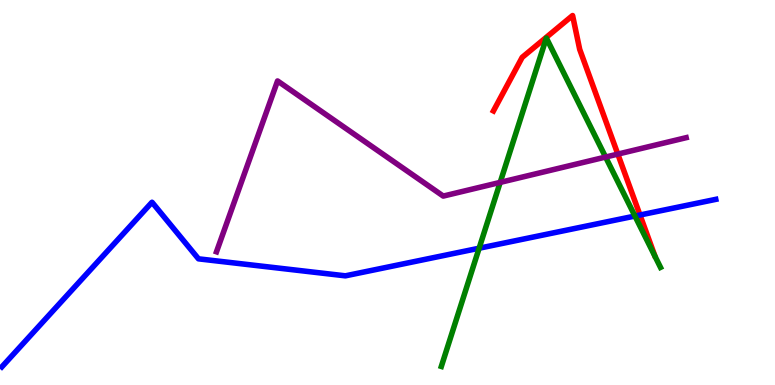[{'lines': ['blue', 'red'], 'intersections': [{'x': 8.26, 'y': 4.42}]}, {'lines': ['green', 'red'], 'intersections': []}, {'lines': ['purple', 'red'], 'intersections': [{'x': 7.97, 'y': 6.0}]}, {'lines': ['blue', 'green'], 'intersections': [{'x': 6.18, 'y': 3.55}, {'x': 8.19, 'y': 4.39}]}, {'lines': ['blue', 'purple'], 'intersections': []}, {'lines': ['green', 'purple'], 'intersections': [{'x': 6.45, 'y': 5.26}, {'x': 7.81, 'y': 5.92}]}]